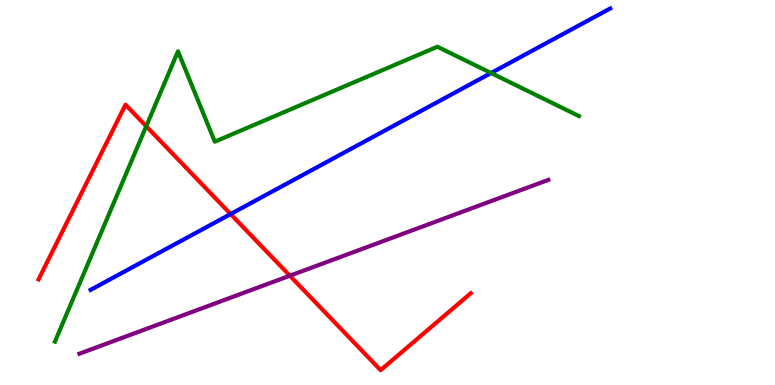[{'lines': ['blue', 'red'], 'intersections': [{'x': 2.98, 'y': 4.44}]}, {'lines': ['green', 'red'], 'intersections': [{'x': 1.89, 'y': 6.72}]}, {'lines': ['purple', 'red'], 'intersections': [{'x': 3.74, 'y': 2.84}]}, {'lines': ['blue', 'green'], 'intersections': [{'x': 6.34, 'y': 8.1}]}, {'lines': ['blue', 'purple'], 'intersections': []}, {'lines': ['green', 'purple'], 'intersections': []}]